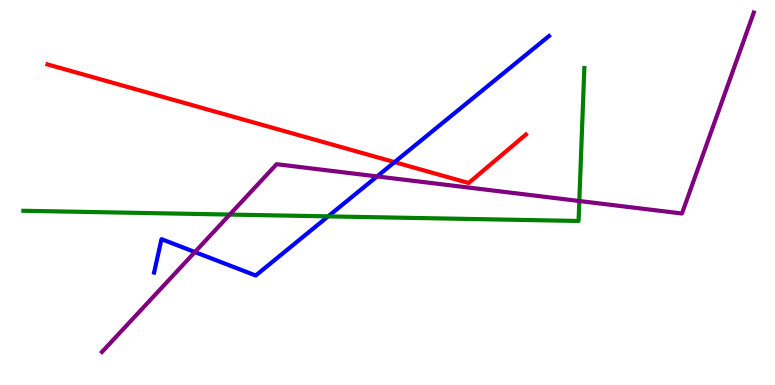[{'lines': ['blue', 'red'], 'intersections': [{'x': 5.09, 'y': 5.79}]}, {'lines': ['green', 'red'], 'intersections': []}, {'lines': ['purple', 'red'], 'intersections': []}, {'lines': ['blue', 'green'], 'intersections': [{'x': 4.23, 'y': 4.38}]}, {'lines': ['blue', 'purple'], 'intersections': [{'x': 2.51, 'y': 3.45}, {'x': 4.87, 'y': 5.42}]}, {'lines': ['green', 'purple'], 'intersections': [{'x': 2.96, 'y': 4.43}, {'x': 7.47, 'y': 4.78}]}]